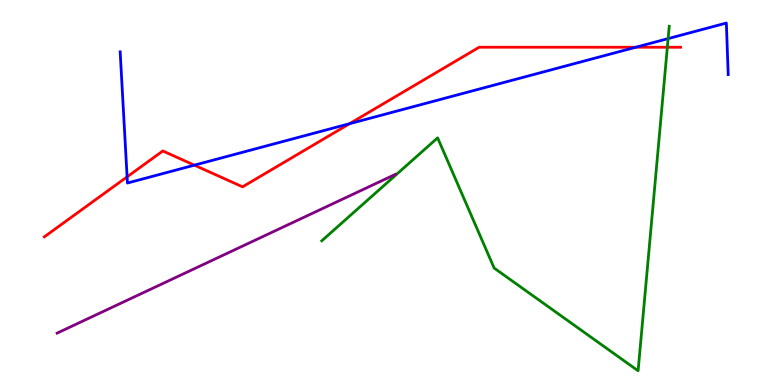[{'lines': ['blue', 'red'], 'intersections': [{'x': 1.64, 'y': 5.41}, {'x': 2.51, 'y': 5.71}, {'x': 4.51, 'y': 6.79}, {'x': 8.2, 'y': 8.77}]}, {'lines': ['green', 'red'], 'intersections': [{'x': 8.61, 'y': 8.77}]}, {'lines': ['purple', 'red'], 'intersections': []}, {'lines': ['blue', 'green'], 'intersections': [{'x': 8.62, 'y': 9.0}]}, {'lines': ['blue', 'purple'], 'intersections': []}, {'lines': ['green', 'purple'], 'intersections': []}]